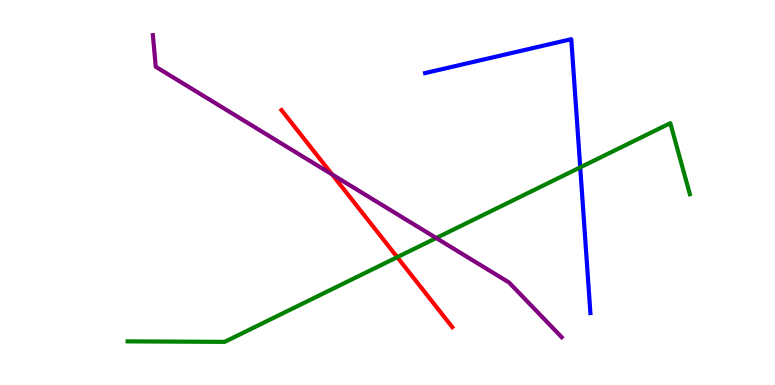[{'lines': ['blue', 'red'], 'intersections': []}, {'lines': ['green', 'red'], 'intersections': [{'x': 5.13, 'y': 3.32}]}, {'lines': ['purple', 'red'], 'intersections': [{'x': 4.29, 'y': 5.47}]}, {'lines': ['blue', 'green'], 'intersections': [{'x': 7.49, 'y': 5.65}]}, {'lines': ['blue', 'purple'], 'intersections': []}, {'lines': ['green', 'purple'], 'intersections': [{'x': 5.63, 'y': 3.82}]}]